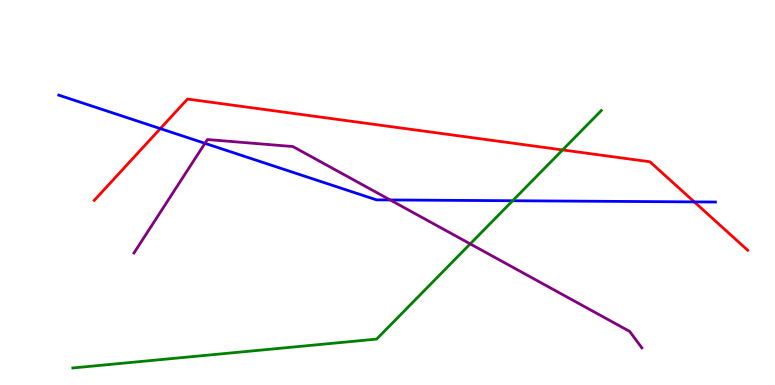[{'lines': ['blue', 'red'], 'intersections': [{'x': 2.07, 'y': 6.66}, {'x': 8.96, 'y': 4.76}]}, {'lines': ['green', 'red'], 'intersections': [{'x': 7.26, 'y': 6.11}]}, {'lines': ['purple', 'red'], 'intersections': []}, {'lines': ['blue', 'green'], 'intersections': [{'x': 6.61, 'y': 4.79}]}, {'lines': ['blue', 'purple'], 'intersections': [{'x': 2.64, 'y': 6.28}, {'x': 5.03, 'y': 4.81}]}, {'lines': ['green', 'purple'], 'intersections': [{'x': 6.07, 'y': 3.67}]}]